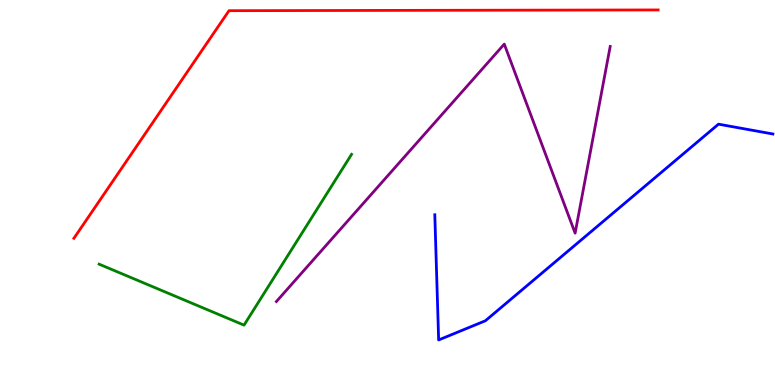[{'lines': ['blue', 'red'], 'intersections': []}, {'lines': ['green', 'red'], 'intersections': []}, {'lines': ['purple', 'red'], 'intersections': []}, {'lines': ['blue', 'green'], 'intersections': []}, {'lines': ['blue', 'purple'], 'intersections': []}, {'lines': ['green', 'purple'], 'intersections': []}]